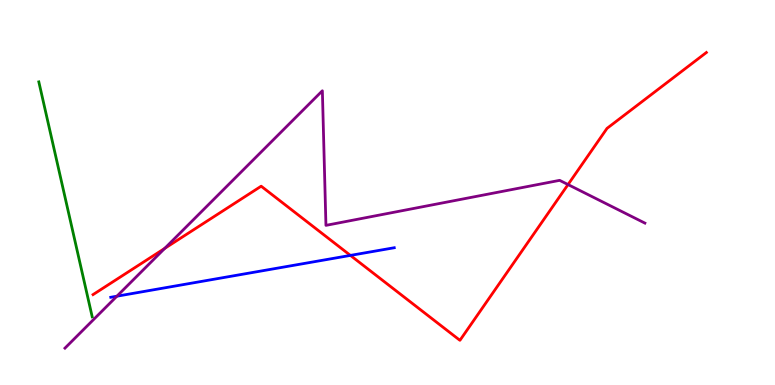[{'lines': ['blue', 'red'], 'intersections': [{'x': 4.52, 'y': 3.37}]}, {'lines': ['green', 'red'], 'intersections': []}, {'lines': ['purple', 'red'], 'intersections': [{'x': 2.13, 'y': 3.55}, {'x': 7.33, 'y': 5.21}]}, {'lines': ['blue', 'green'], 'intersections': []}, {'lines': ['blue', 'purple'], 'intersections': [{'x': 1.51, 'y': 2.31}]}, {'lines': ['green', 'purple'], 'intersections': []}]